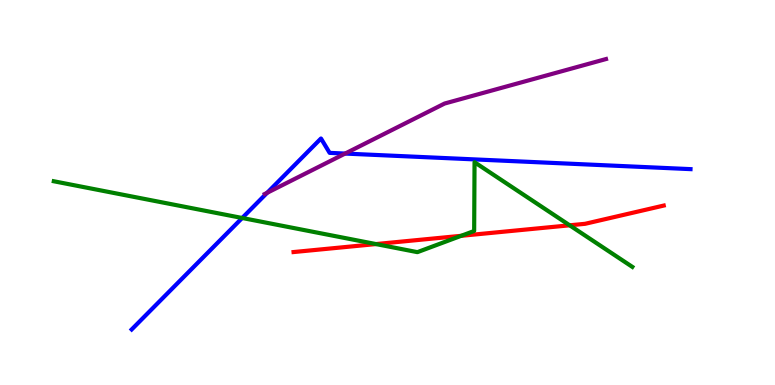[{'lines': ['blue', 'red'], 'intersections': []}, {'lines': ['green', 'red'], 'intersections': [{'x': 4.85, 'y': 3.66}, {'x': 5.95, 'y': 3.88}, {'x': 7.35, 'y': 4.15}]}, {'lines': ['purple', 'red'], 'intersections': []}, {'lines': ['blue', 'green'], 'intersections': [{'x': 3.12, 'y': 4.34}]}, {'lines': ['blue', 'purple'], 'intersections': [{'x': 3.45, 'y': 4.99}, {'x': 4.45, 'y': 6.01}]}, {'lines': ['green', 'purple'], 'intersections': []}]